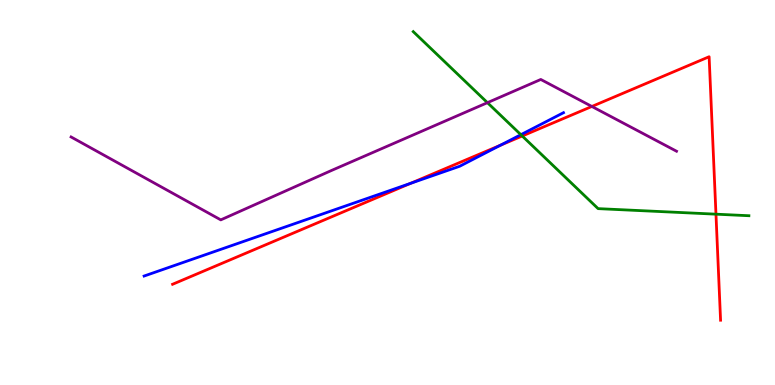[{'lines': ['blue', 'red'], 'intersections': [{'x': 5.3, 'y': 5.24}, {'x': 6.46, 'y': 6.23}]}, {'lines': ['green', 'red'], 'intersections': [{'x': 6.74, 'y': 6.47}, {'x': 9.24, 'y': 4.44}]}, {'lines': ['purple', 'red'], 'intersections': [{'x': 7.64, 'y': 7.23}]}, {'lines': ['blue', 'green'], 'intersections': [{'x': 6.72, 'y': 6.5}]}, {'lines': ['blue', 'purple'], 'intersections': []}, {'lines': ['green', 'purple'], 'intersections': [{'x': 6.29, 'y': 7.33}]}]